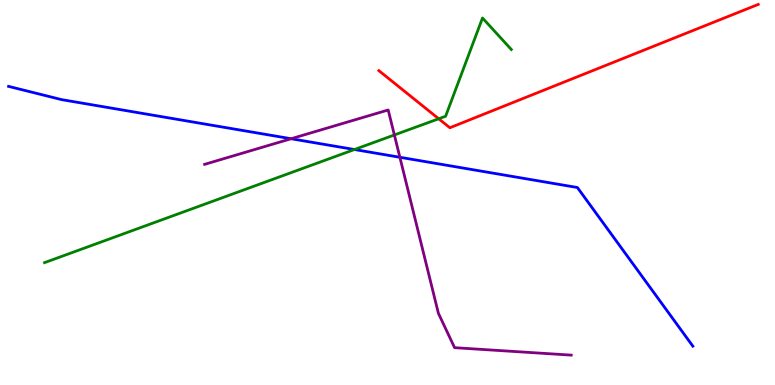[{'lines': ['blue', 'red'], 'intersections': []}, {'lines': ['green', 'red'], 'intersections': [{'x': 5.66, 'y': 6.92}]}, {'lines': ['purple', 'red'], 'intersections': []}, {'lines': ['blue', 'green'], 'intersections': [{'x': 4.57, 'y': 6.12}]}, {'lines': ['blue', 'purple'], 'intersections': [{'x': 3.76, 'y': 6.4}, {'x': 5.16, 'y': 5.92}]}, {'lines': ['green', 'purple'], 'intersections': [{'x': 5.09, 'y': 6.49}]}]